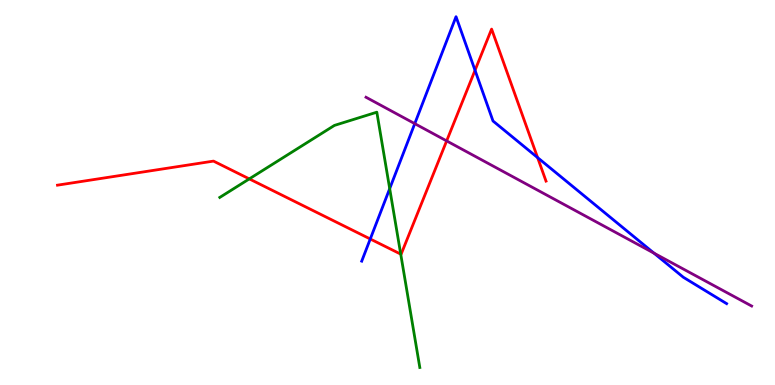[{'lines': ['blue', 'red'], 'intersections': [{'x': 4.78, 'y': 3.79}, {'x': 6.13, 'y': 8.17}, {'x': 6.94, 'y': 5.91}]}, {'lines': ['green', 'red'], 'intersections': [{'x': 3.22, 'y': 5.35}, {'x': 5.17, 'y': 3.4}]}, {'lines': ['purple', 'red'], 'intersections': [{'x': 5.76, 'y': 6.34}]}, {'lines': ['blue', 'green'], 'intersections': [{'x': 5.03, 'y': 5.1}]}, {'lines': ['blue', 'purple'], 'intersections': [{'x': 5.35, 'y': 6.79}, {'x': 8.44, 'y': 3.43}]}, {'lines': ['green', 'purple'], 'intersections': []}]